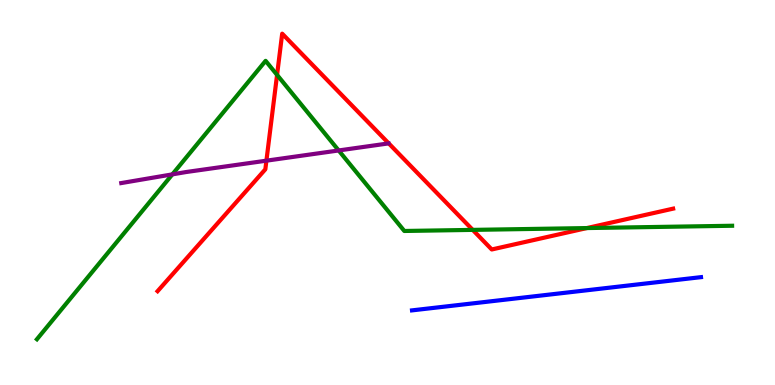[{'lines': ['blue', 'red'], 'intersections': []}, {'lines': ['green', 'red'], 'intersections': [{'x': 3.58, 'y': 8.05}, {'x': 6.1, 'y': 4.03}, {'x': 7.57, 'y': 4.08}]}, {'lines': ['purple', 'red'], 'intersections': [{'x': 3.44, 'y': 5.83}]}, {'lines': ['blue', 'green'], 'intersections': []}, {'lines': ['blue', 'purple'], 'intersections': []}, {'lines': ['green', 'purple'], 'intersections': [{'x': 2.22, 'y': 5.47}, {'x': 4.37, 'y': 6.09}]}]